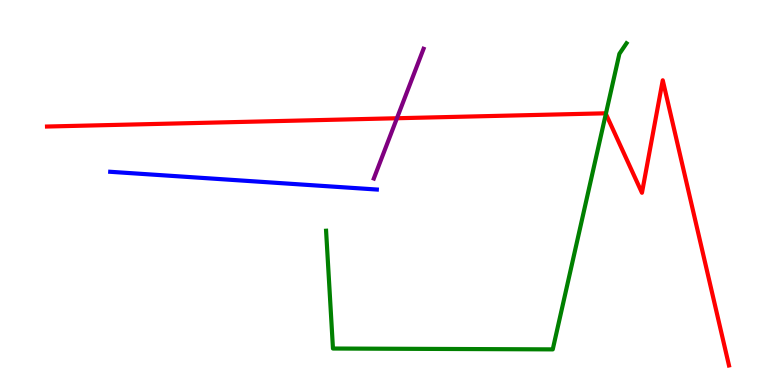[{'lines': ['blue', 'red'], 'intersections': []}, {'lines': ['green', 'red'], 'intersections': [{'x': 7.82, 'y': 7.04}]}, {'lines': ['purple', 'red'], 'intersections': [{'x': 5.12, 'y': 6.93}]}, {'lines': ['blue', 'green'], 'intersections': []}, {'lines': ['blue', 'purple'], 'intersections': []}, {'lines': ['green', 'purple'], 'intersections': []}]